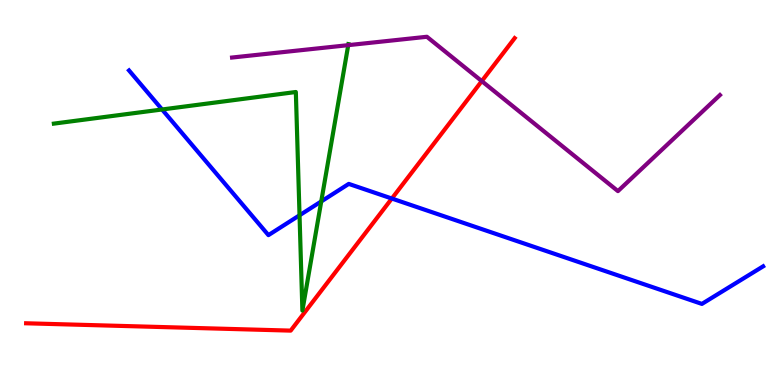[{'lines': ['blue', 'red'], 'intersections': [{'x': 5.06, 'y': 4.84}]}, {'lines': ['green', 'red'], 'intersections': []}, {'lines': ['purple', 'red'], 'intersections': [{'x': 6.22, 'y': 7.89}]}, {'lines': ['blue', 'green'], 'intersections': [{'x': 2.09, 'y': 7.16}, {'x': 3.86, 'y': 4.41}, {'x': 4.15, 'y': 4.77}]}, {'lines': ['blue', 'purple'], 'intersections': []}, {'lines': ['green', 'purple'], 'intersections': [{'x': 4.49, 'y': 8.83}]}]